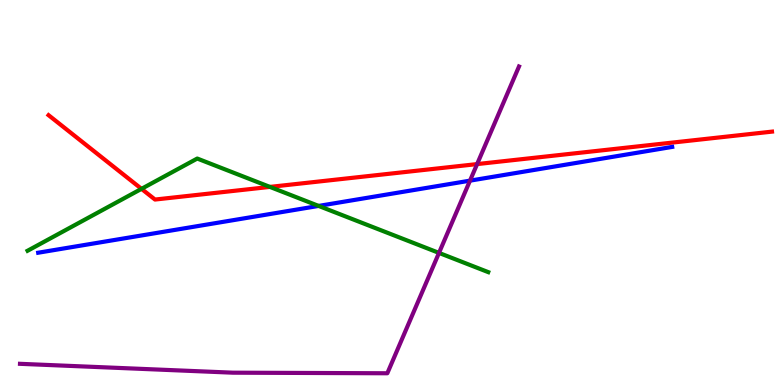[{'lines': ['blue', 'red'], 'intersections': []}, {'lines': ['green', 'red'], 'intersections': [{'x': 1.83, 'y': 5.09}, {'x': 3.48, 'y': 5.15}]}, {'lines': ['purple', 'red'], 'intersections': [{'x': 6.16, 'y': 5.74}]}, {'lines': ['blue', 'green'], 'intersections': [{'x': 4.11, 'y': 4.65}]}, {'lines': ['blue', 'purple'], 'intersections': [{'x': 6.06, 'y': 5.31}]}, {'lines': ['green', 'purple'], 'intersections': [{'x': 5.66, 'y': 3.43}]}]